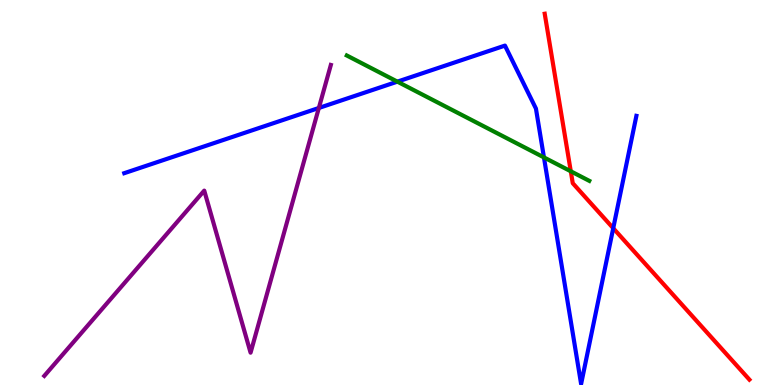[{'lines': ['blue', 'red'], 'intersections': [{'x': 7.91, 'y': 4.07}]}, {'lines': ['green', 'red'], 'intersections': [{'x': 7.36, 'y': 5.55}]}, {'lines': ['purple', 'red'], 'intersections': []}, {'lines': ['blue', 'green'], 'intersections': [{'x': 5.13, 'y': 7.88}, {'x': 7.02, 'y': 5.91}]}, {'lines': ['blue', 'purple'], 'intersections': [{'x': 4.11, 'y': 7.2}]}, {'lines': ['green', 'purple'], 'intersections': []}]